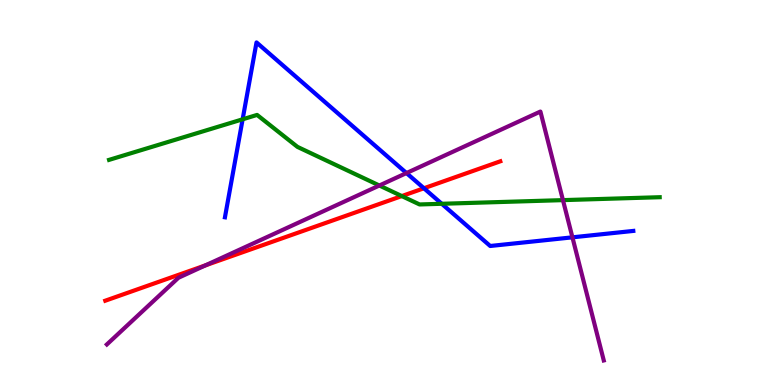[{'lines': ['blue', 'red'], 'intersections': [{'x': 5.47, 'y': 5.11}]}, {'lines': ['green', 'red'], 'intersections': [{'x': 5.18, 'y': 4.91}]}, {'lines': ['purple', 'red'], 'intersections': [{'x': 2.65, 'y': 3.11}]}, {'lines': ['blue', 'green'], 'intersections': [{'x': 3.13, 'y': 6.9}, {'x': 5.7, 'y': 4.71}]}, {'lines': ['blue', 'purple'], 'intersections': [{'x': 5.24, 'y': 5.51}, {'x': 7.39, 'y': 3.84}]}, {'lines': ['green', 'purple'], 'intersections': [{'x': 4.9, 'y': 5.18}, {'x': 7.26, 'y': 4.8}]}]